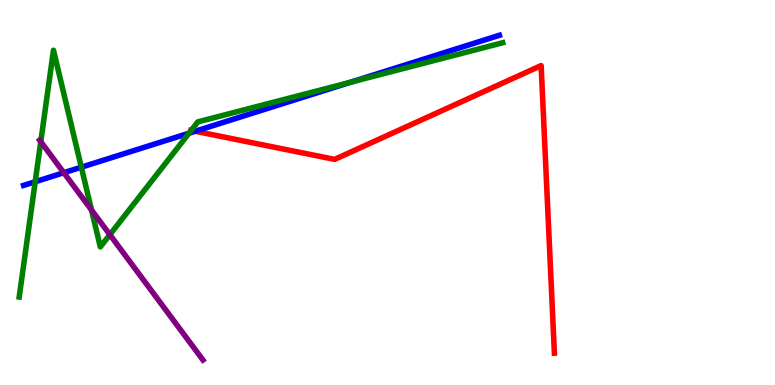[{'lines': ['blue', 'red'], 'intersections': [{'x': 2.52, 'y': 6.59}]}, {'lines': ['green', 'red'], 'intersections': [{'x': 2.47, 'y': 6.61}]}, {'lines': ['purple', 'red'], 'intersections': []}, {'lines': ['blue', 'green'], 'intersections': [{'x': 0.454, 'y': 5.28}, {'x': 1.05, 'y': 5.66}, {'x': 2.44, 'y': 6.54}, {'x': 4.52, 'y': 7.86}]}, {'lines': ['blue', 'purple'], 'intersections': [{'x': 0.823, 'y': 5.51}]}, {'lines': ['green', 'purple'], 'intersections': [{'x': 0.526, 'y': 6.32}, {'x': 1.18, 'y': 4.54}, {'x': 1.42, 'y': 3.9}]}]